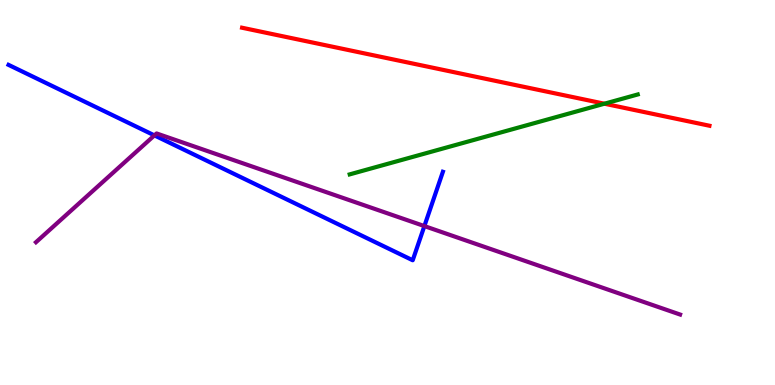[{'lines': ['blue', 'red'], 'intersections': []}, {'lines': ['green', 'red'], 'intersections': [{'x': 7.8, 'y': 7.31}]}, {'lines': ['purple', 'red'], 'intersections': []}, {'lines': ['blue', 'green'], 'intersections': []}, {'lines': ['blue', 'purple'], 'intersections': [{'x': 1.99, 'y': 6.48}, {'x': 5.48, 'y': 4.13}]}, {'lines': ['green', 'purple'], 'intersections': []}]